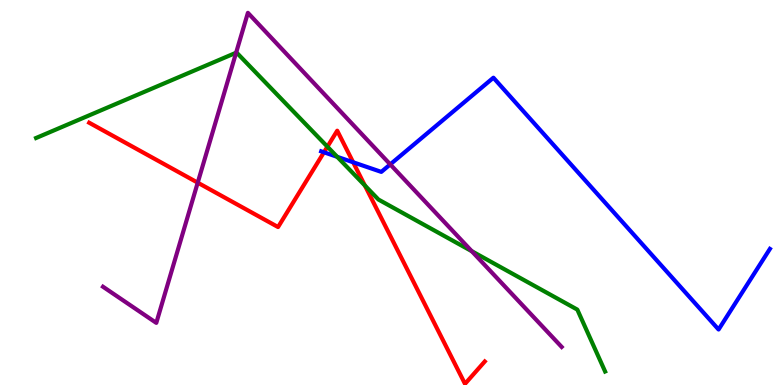[{'lines': ['blue', 'red'], 'intersections': [{'x': 4.18, 'y': 6.04}, {'x': 4.56, 'y': 5.79}]}, {'lines': ['green', 'red'], 'intersections': [{'x': 4.22, 'y': 6.19}, {'x': 4.71, 'y': 5.18}]}, {'lines': ['purple', 'red'], 'intersections': [{'x': 2.55, 'y': 5.26}]}, {'lines': ['blue', 'green'], 'intersections': [{'x': 4.35, 'y': 5.93}]}, {'lines': ['blue', 'purple'], 'intersections': [{'x': 5.04, 'y': 5.73}]}, {'lines': ['green', 'purple'], 'intersections': [{'x': 3.05, 'y': 8.63}, {'x': 6.09, 'y': 3.48}]}]